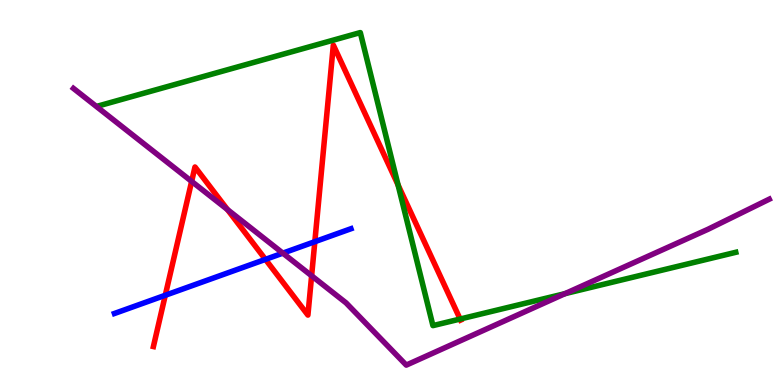[{'lines': ['blue', 'red'], 'intersections': [{'x': 2.13, 'y': 2.33}, {'x': 3.43, 'y': 3.26}, {'x': 4.06, 'y': 3.72}]}, {'lines': ['green', 'red'], 'intersections': [{'x': 5.14, 'y': 5.2}, {'x': 5.94, 'y': 1.71}]}, {'lines': ['purple', 'red'], 'intersections': [{'x': 2.47, 'y': 5.29}, {'x': 2.94, 'y': 4.56}, {'x': 4.02, 'y': 2.84}]}, {'lines': ['blue', 'green'], 'intersections': []}, {'lines': ['blue', 'purple'], 'intersections': [{'x': 3.65, 'y': 3.42}]}, {'lines': ['green', 'purple'], 'intersections': [{'x': 7.29, 'y': 2.37}]}]